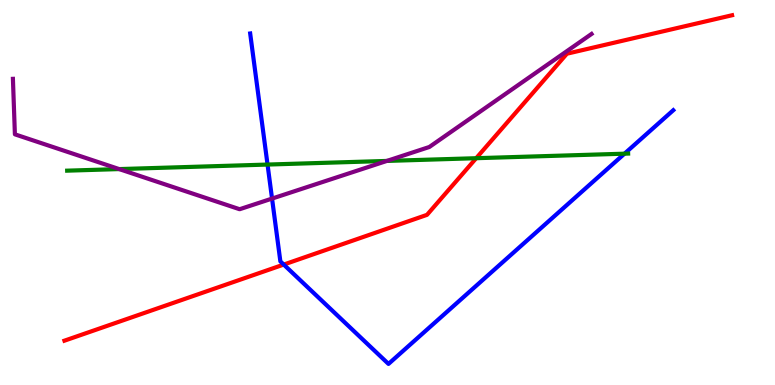[{'lines': ['blue', 'red'], 'intersections': [{'x': 3.66, 'y': 3.13}]}, {'lines': ['green', 'red'], 'intersections': [{'x': 6.14, 'y': 5.89}]}, {'lines': ['purple', 'red'], 'intersections': []}, {'lines': ['blue', 'green'], 'intersections': [{'x': 3.45, 'y': 5.73}, {'x': 8.06, 'y': 6.01}]}, {'lines': ['blue', 'purple'], 'intersections': [{'x': 3.51, 'y': 4.84}]}, {'lines': ['green', 'purple'], 'intersections': [{'x': 1.54, 'y': 5.61}, {'x': 4.99, 'y': 5.82}]}]